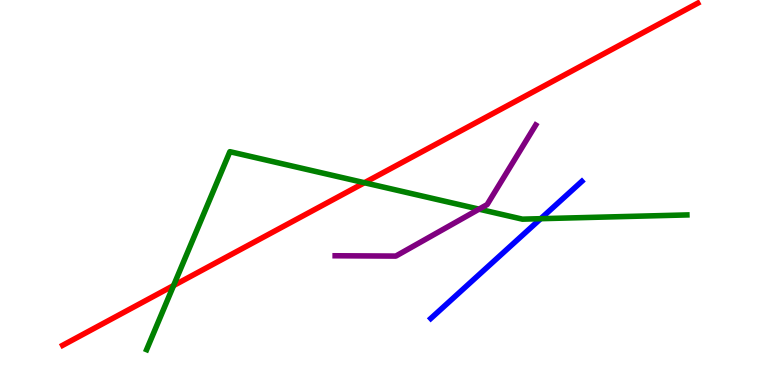[{'lines': ['blue', 'red'], 'intersections': []}, {'lines': ['green', 'red'], 'intersections': [{'x': 2.24, 'y': 2.58}, {'x': 4.7, 'y': 5.25}]}, {'lines': ['purple', 'red'], 'intersections': []}, {'lines': ['blue', 'green'], 'intersections': [{'x': 6.98, 'y': 4.32}]}, {'lines': ['blue', 'purple'], 'intersections': []}, {'lines': ['green', 'purple'], 'intersections': [{'x': 6.18, 'y': 4.57}]}]